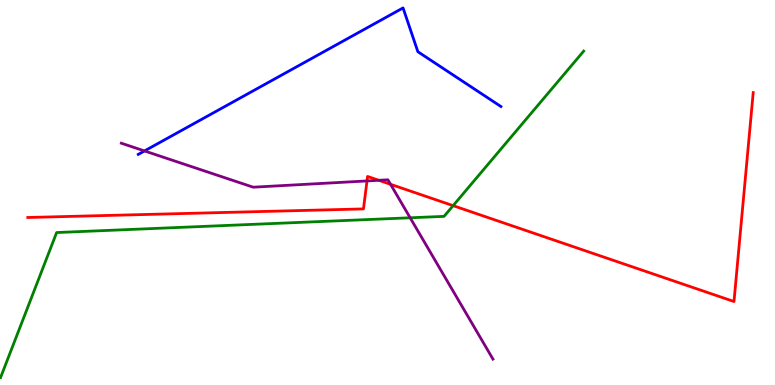[{'lines': ['blue', 'red'], 'intersections': []}, {'lines': ['green', 'red'], 'intersections': [{'x': 5.85, 'y': 4.66}]}, {'lines': ['purple', 'red'], 'intersections': [{'x': 4.74, 'y': 5.3}, {'x': 4.89, 'y': 5.32}, {'x': 5.04, 'y': 5.21}]}, {'lines': ['blue', 'green'], 'intersections': []}, {'lines': ['blue', 'purple'], 'intersections': [{'x': 1.86, 'y': 6.08}]}, {'lines': ['green', 'purple'], 'intersections': [{'x': 5.29, 'y': 4.34}]}]